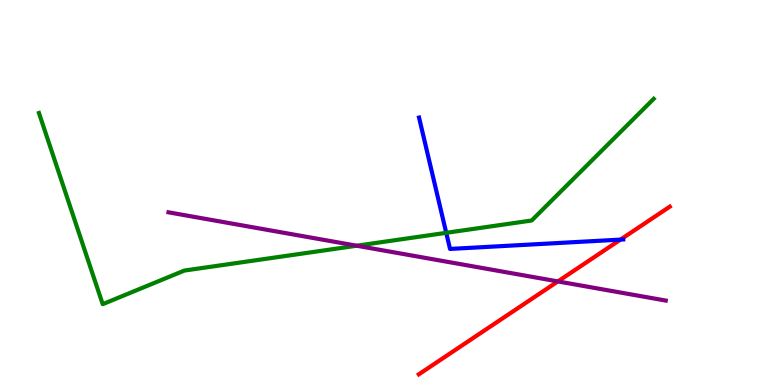[{'lines': ['blue', 'red'], 'intersections': [{'x': 8.01, 'y': 3.78}]}, {'lines': ['green', 'red'], 'intersections': []}, {'lines': ['purple', 'red'], 'intersections': [{'x': 7.2, 'y': 2.69}]}, {'lines': ['blue', 'green'], 'intersections': [{'x': 5.76, 'y': 3.95}]}, {'lines': ['blue', 'purple'], 'intersections': []}, {'lines': ['green', 'purple'], 'intersections': [{'x': 4.6, 'y': 3.62}]}]